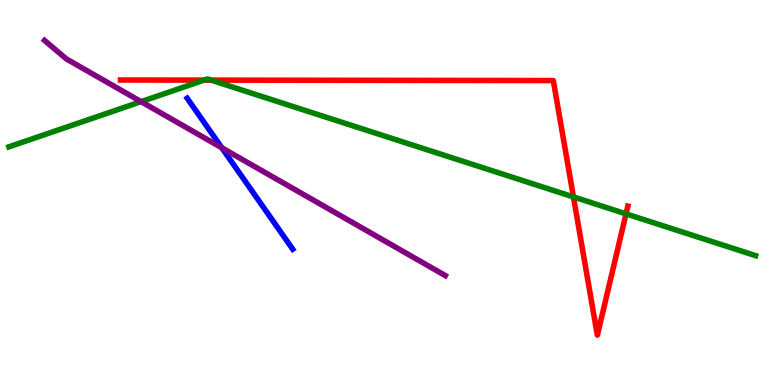[{'lines': ['blue', 'red'], 'intersections': []}, {'lines': ['green', 'red'], 'intersections': [{'x': 2.63, 'y': 7.92}, {'x': 2.72, 'y': 7.92}, {'x': 7.4, 'y': 4.89}, {'x': 8.08, 'y': 4.45}]}, {'lines': ['purple', 'red'], 'intersections': []}, {'lines': ['blue', 'green'], 'intersections': []}, {'lines': ['blue', 'purple'], 'intersections': [{'x': 2.86, 'y': 6.16}]}, {'lines': ['green', 'purple'], 'intersections': [{'x': 1.82, 'y': 7.36}]}]